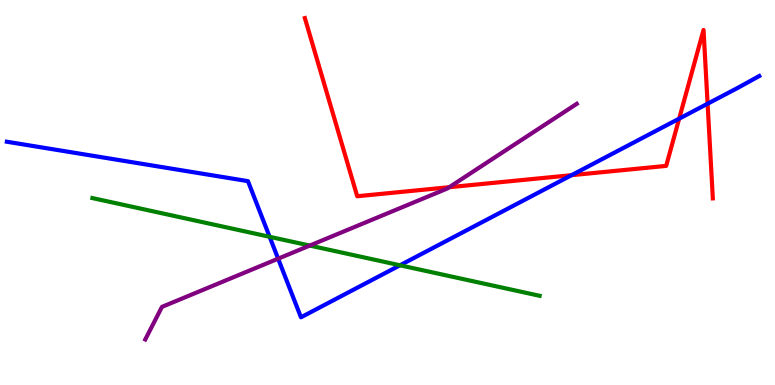[{'lines': ['blue', 'red'], 'intersections': [{'x': 7.37, 'y': 5.45}, {'x': 8.76, 'y': 6.92}, {'x': 9.13, 'y': 7.31}]}, {'lines': ['green', 'red'], 'intersections': []}, {'lines': ['purple', 'red'], 'intersections': [{'x': 5.8, 'y': 5.14}]}, {'lines': ['blue', 'green'], 'intersections': [{'x': 3.48, 'y': 3.85}, {'x': 5.16, 'y': 3.11}]}, {'lines': ['blue', 'purple'], 'intersections': [{'x': 3.59, 'y': 3.28}]}, {'lines': ['green', 'purple'], 'intersections': [{'x': 4.0, 'y': 3.62}]}]